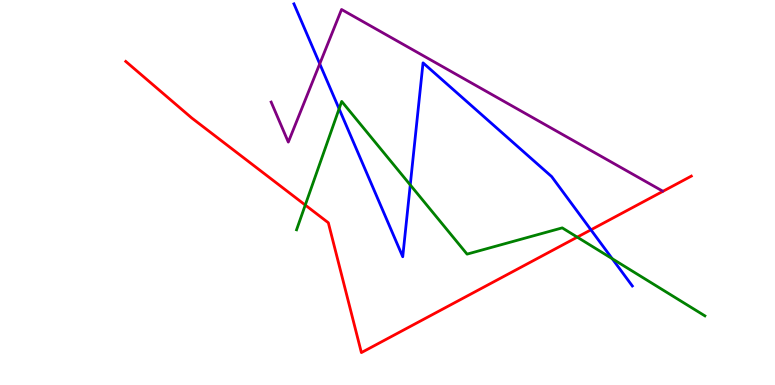[{'lines': ['blue', 'red'], 'intersections': [{'x': 7.62, 'y': 4.03}]}, {'lines': ['green', 'red'], 'intersections': [{'x': 3.94, 'y': 4.67}, {'x': 7.45, 'y': 3.84}]}, {'lines': ['purple', 'red'], 'intersections': []}, {'lines': ['blue', 'green'], 'intersections': [{'x': 4.38, 'y': 7.17}, {'x': 5.29, 'y': 5.2}, {'x': 7.9, 'y': 3.28}]}, {'lines': ['blue', 'purple'], 'intersections': [{'x': 4.13, 'y': 8.34}]}, {'lines': ['green', 'purple'], 'intersections': []}]